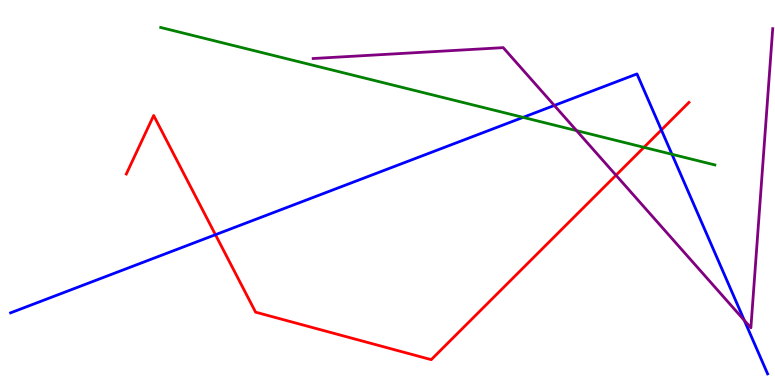[{'lines': ['blue', 'red'], 'intersections': [{'x': 2.78, 'y': 3.9}, {'x': 8.53, 'y': 6.62}]}, {'lines': ['green', 'red'], 'intersections': [{'x': 8.31, 'y': 6.17}]}, {'lines': ['purple', 'red'], 'intersections': [{'x': 7.95, 'y': 5.45}]}, {'lines': ['blue', 'green'], 'intersections': [{'x': 6.75, 'y': 6.95}, {'x': 8.67, 'y': 5.99}]}, {'lines': ['blue', 'purple'], 'intersections': [{'x': 7.15, 'y': 7.26}, {'x': 9.6, 'y': 1.68}]}, {'lines': ['green', 'purple'], 'intersections': [{'x': 7.44, 'y': 6.61}]}]